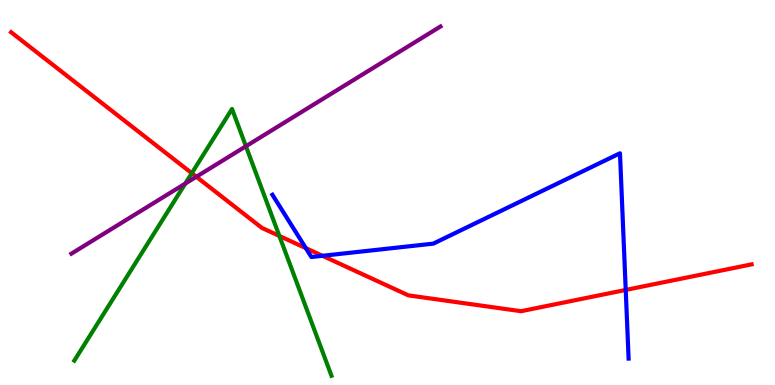[{'lines': ['blue', 'red'], 'intersections': [{'x': 3.95, 'y': 3.55}, {'x': 4.16, 'y': 3.36}, {'x': 8.07, 'y': 2.47}]}, {'lines': ['green', 'red'], 'intersections': [{'x': 2.47, 'y': 5.5}, {'x': 3.6, 'y': 3.87}]}, {'lines': ['purple', 'red'], 'intersections': [{'x': 2.53, 'y': 5.41}]}, {'lines': ['blue', 'green'], 'intersections': []}, {'lines': ['blue', 'purple'], 'intersections': []}, {'lines': ['green', 'purple'], 'intersections': [{'x': 2.39, 'y': 5.23}, {'x': 3.17, 'y': 6.2}]}]